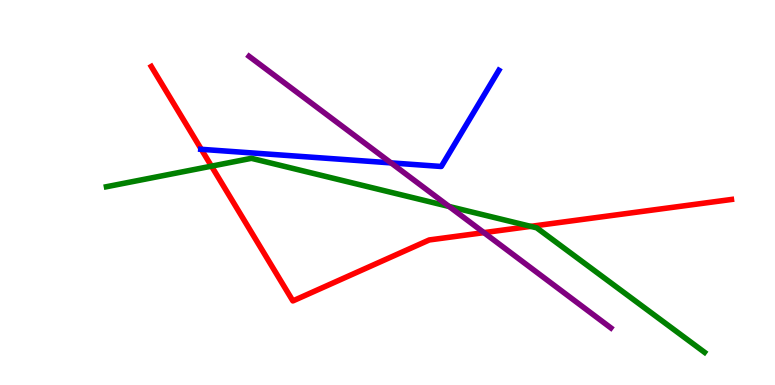[{'lines': ['blue', 'red'], 'intersections': [{'x': 2.6, 'y': 6.12}]}, {'lines': ['green', 'red'], 'intersections': [{'x': 2.73, 'y': 5.68}, {'x': 6.85, 'y': 4.12}]}, {'lines': ['purple', 'red'], 'intersections': [{'x': 6.24, 'y': 3.96}]}, {'lines': ['blue', 'green'], 'intersections': []}, {'lines': ['blue', 'purple'], 'intersections': [{'x': 5.05, 'y': 5.77}]}, {'lines': ['green', 'purple'], 'intersections': [{'x': 5.8, 'y': 4.64}]}]